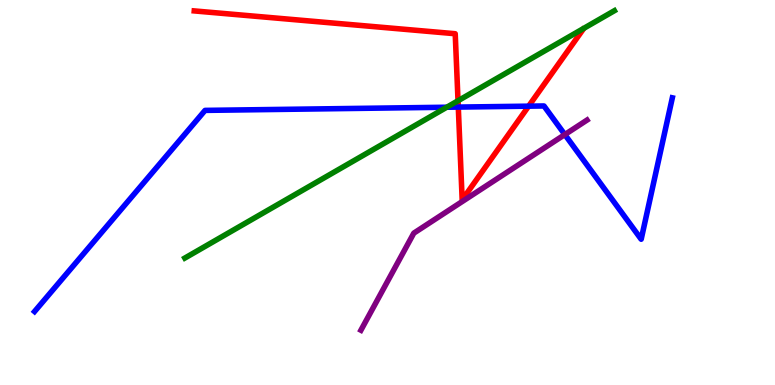[{'lines': ['blue', 'red'], 'intersections': [{'x': 5.91, 'y': 7.22}, {'x': 6.82, 'y': 7.24}]}, {'lines': ['green', 'red'], 'intersections': [{'x': 5.91, 'y': 7.38}]}, {'lines': ['purple', 'red'], 'intersections': []}, {'lines': ['blue', 'green'], 'intersections': [{'x': 5.76, 'y': 7.21}]}, {'lines': ['blue', 'purple'], 'intersections': [{'x': 7.29, 'y': 6.5}]}, {'lines': ['green', 'purple'], 'intersections': []}]